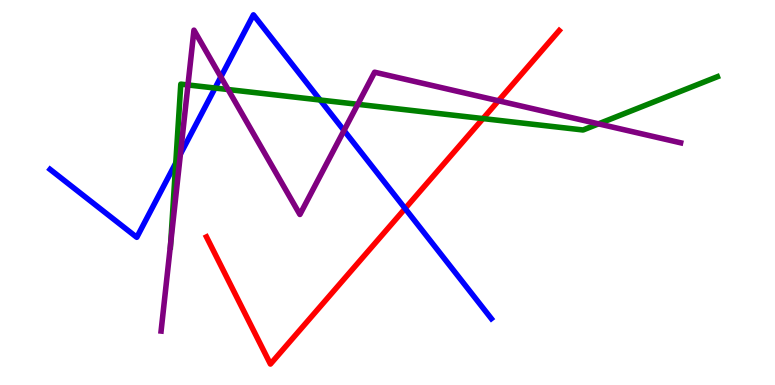[{'lines': ['blue', 'red'], 'intersections': [{'x': 5.23, 'y': 4.58}]}, {'lines': ['green', 'red'], 'intersections': [{'x': 6.23, 'y': 6.92}]}, {'lines': ['purple', 'red'], 'intersections': [{'x': 6.43, 'y': 7.38}]}, {'lines': ['blue', 'green'], 'intersections': [{'x': 2.27, 'y': 5.77}, {'x': 2.77, 'y': 7.71}, {'x': 4.13, 'y': 7.4}]}, {'lines': ['blue', 'purple'], 'intersections': [{'x': 2.33, 'y': 6.0}, {'x': 2.85, 'y': 8.0}, {'x': 4.44, 'y': 6.61}]}, {'lines': ['green', 'purple'], 'intersections': [{'x': 2.2, 'y': 3.68}, {'x': 2.43, 'y': 7.79}, {'x': 2.94, 'y': 7.67}, {'x': 4.62, 'y': 7.29}, {'x': 7.72, 'y': 6.78}]}]